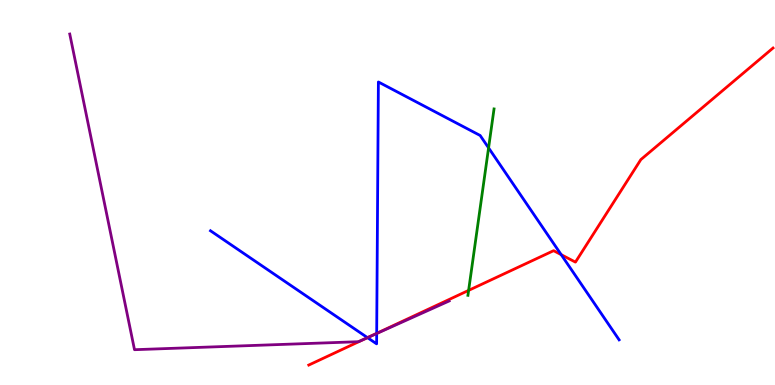[{'lines': ['blue', 'red'], 'intersections': [{'x': 4.74, 'y': 1.23}, {'x': 4.86, 'y': 1.34}, {'x': 7.24, 'y': 3.39}]}, {'lines': ['green', 'red'], 'intersections': [{'x': 6.05, 'y': 2.46}]}, {'lines': ['purple', 'red'], 'intersections': [{'x': 4.72, 'y': 1.21}]}, {'lines': ['blue', 'green'], 'intersections': [{'x': 6.3, 'y': 6.16}]}, {'lines': ['blue', 'purple'], 'intersections': [{'x': 4.74, 'y': 1.23}, {'x': 4.86, 'y': 1.34}]}, {'lines': ['green', 'purple'], 'intersections': []}]